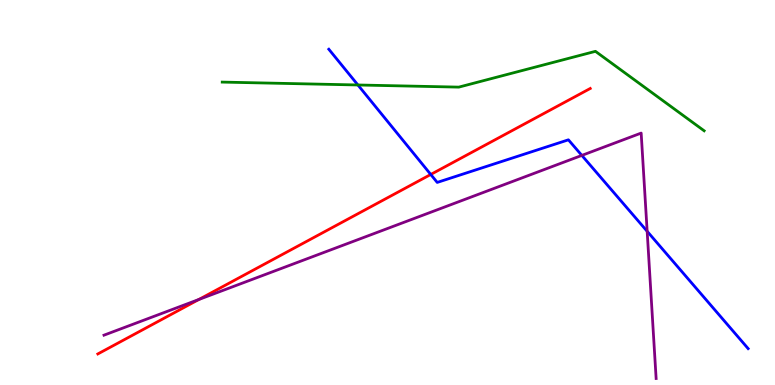[{'lines': ['blue', 'red'], 'intersections': [{'x': 5.56, 'y': 5.47}]}, {'lines': ['green', 'red'], 'intersections': []}, {'lines': ['purple', 'red'], 'intersections': [{'x': 2.57, 'y': 2.22}]}, {'lines': ['blue', 'green'], 'intersections': [{'x': 4.62, 'y': 7.79}]}, {'lines': ['blue', 'purple'], 'intersections': [{'x': 7.51, 'y': 5.96}, {'x': 8.35, 'y': 3.99}]}, {'lines': ['green', 'purple'], 'intersections': []}]